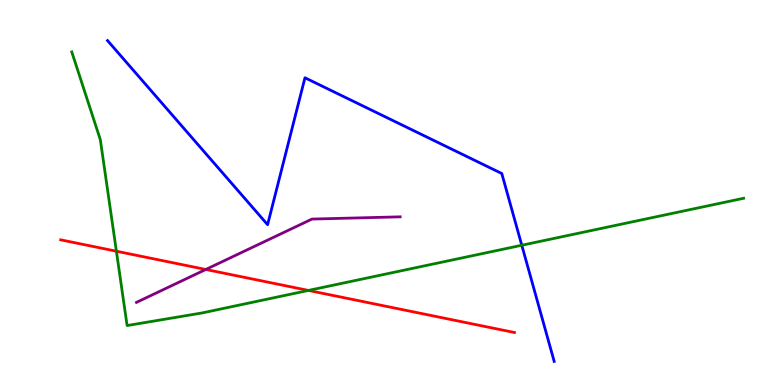[{'lines': ['blue', 'red'], 'intersections': []}, {'lines': ['green', 'red'], 'intersections': [{'x': 1.5, 'y': 3.47}, {'x': 3.98, 'y': 2.46}]}, {'lines': ['purple', 'red'], 'intersections': [{'x': 2.66, 'y': 3.0}]}, {'lines': ['blue', 'green'], 'intersections': [{'x': 6.73, 'y': 3.63}]}, {'lines': ['blue', 'purple'], 'intersections': []}, {'lines': ['green', 'purple'], 'intersections': []}]